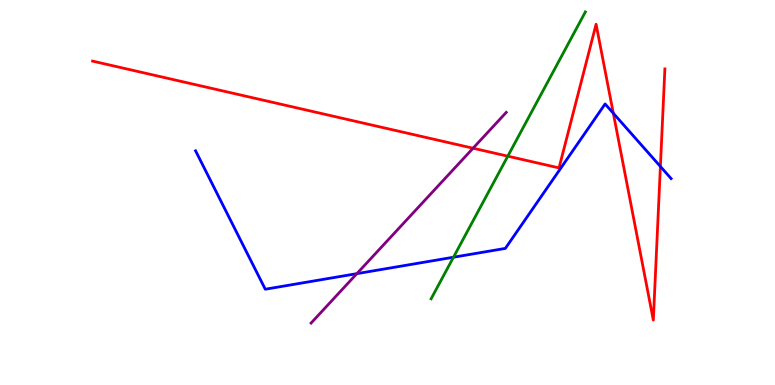[{'lines': ['blue', 'red'], 'intersections': [{'x': 7.91, 'y': 7.06}, {'x': 8.52, 'y': 5.68}]}, {'lines': ['green', 'red'], 'intersections': [{'x': 6.55, 'y': 5.94}]}, {'lines': ['purple', 'red'], 'intersections': [{'x': 6.1, 'y': 6.15}]}, {'lines': ['blue', 'green'], 'intersections': [{'x': 5.85, 'y': 3.32}]}, {'lines': ['blue', 'purple'], 'intersections': [{'x': 4.6, 'y': 2.89}]}, {'lines': ['green', 'purple'], 'intersections': []}]